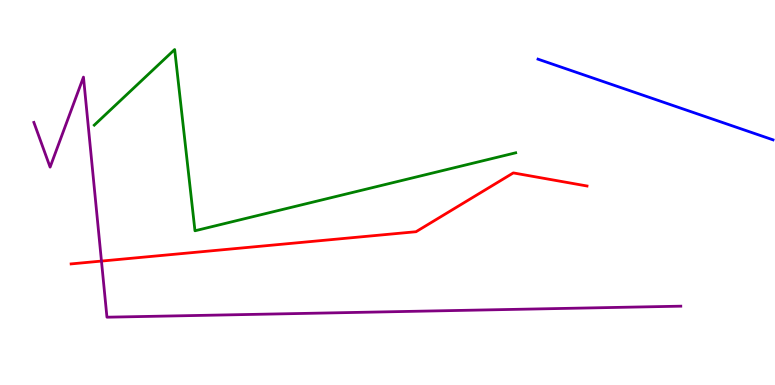[{'lines': ['blue', 'red'], 'intersections': []}, {'lines': ['green', 'red'], 'intersections': []}, {'lines': ['purple', 'red'], 'intersections': [{'x': 1.31, 'y': 3.22}]}, {'lines': ['blue', 'green'], 'intersections': []}, {'lines': ['blue', 'purple'], 'intersections': []}, {'lines': ['green', 'purple'], 'intersections': []}]